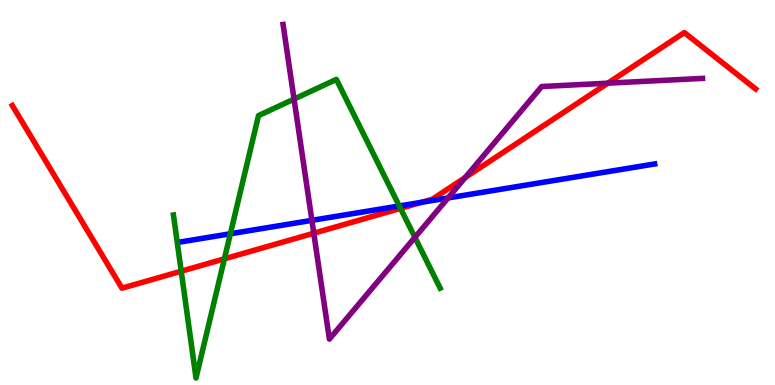[{'lines': ['blue', 'red'], 'intersections': [{'x': 5.44, 'y': 4.75}]}, {'lines': ['green', 'red'], 'intersections': [{'x': 2.34, 'y': 2.96}, {'x': 2.9, 'y': 3.28}, {'x': 5.17, 'y': 4.59}]}, {'lines': ['purple', 'red'], 'intersections': [{'x': 4.05, 'y': 3.94}, {'x': 6.0, 'y': 5.39}, {'x': 7.84, 'y': 7.84}]}, {'lines': ['blue', 'green'], 'intersections': [{'x': 2.97, 'y': 3.93}, {'x': 5.15, 'y': 4.65}]}, {'lines': ['blue', 'purple'], 'intersections': [{'x': 4.02, 'y': 4.28}, {'x': 5.78, 'y': 4.86}]}, {'lines': ['green', 'purple'], 'intersections': [{'x': 3.79, 'y': 7.43}, {'x': 5.35, 'y': 3.83}]}]